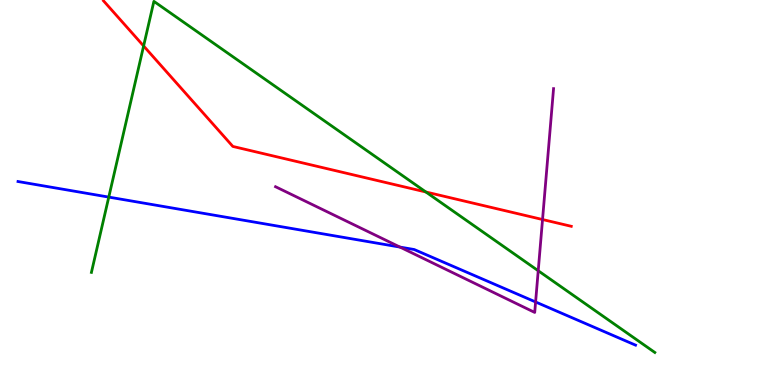[{'lines': ['blue', 'red'], 'intersections': []}, {'lines': ['green', 'red'], 'intersections': [{'x': 1.85, 'y': 8.81}, {'x': 5.5, 'y': 5.01}]}, {'lines': ['purple', 'red'], 'intersections': [{'x': 7.0, 'y': 4.3}]}, {'lines': ['blue', 'green'], 'intersections': [{'x': 1.4, 'y': 4.88}]}, {'lines': ['blue', 'purple'], 'intersections': [{'x': 5.16, 'y': 3.58}, {'x': 6.91, 'y': 2.16}]}, {'lines': ['green', 'purple'], 'intersections': [{'x': 6.94, 'y': 2.97}]}]